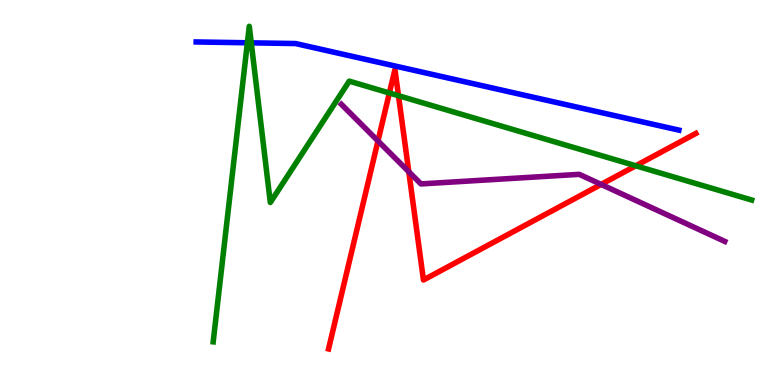[{'lines': ['blue', 'red'], 'intersections': []}, {'lines': ['green', 'red'], 'intersections': [{'x': 5.02, 'y': 7.58}, {'x': 5.14, 'y': 7.51}, {'x': 8.2, 'y': 5.69}]}, {'lines': ['purple', 'red'], 'intersections': [{'x': 4.88, 'y': 6.34}, {'x': 5.27, 'y': 5.54}, {'x': 7.76, 'y': 5.21}]}, {'lines': ['blue', 'green'], 'intersections': [{'x': 3.19, 'y': 8.89}, {'x': 3.24, 'y': 8.89}]}, {'lines': ['blue', 'purple'], 'intersections': []}, {'lines': ['green', 'purple'], 'intersections': []}]